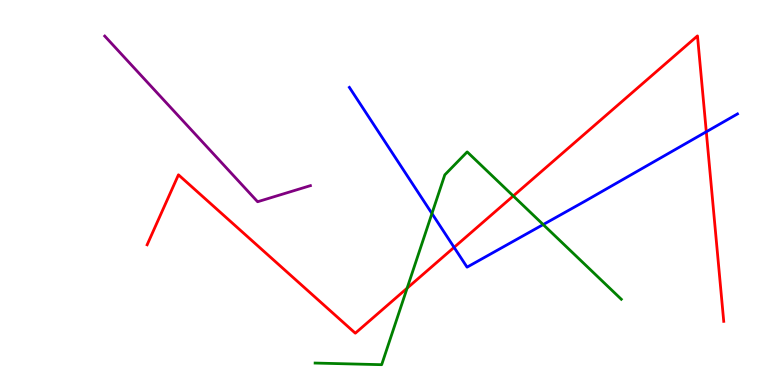[{'lines': ['blue', 'red'], 'intersections': [{'x': 5.86, 'y': 3.58}, {'x': 9.11, 'y': 6.58}]}, {'lines': ['green', 'red'], 'intersections': [{'x': 5.25, 'y': 2.51}, {'x': 6.62, 'y': 4.91}]}, {'lines': ['purple', 'red'], 'intersections': []}, {'lines': ['blue', 'green'], 'intersections': [{'x': 5.57, 'y': 4.45}, {'x': 7.01, 'y': 4.17}]}, {'lines': ['blue', 'purple'], 'intersections': []}, {'lines': ['green', 'purple'], 'intersections': []}]